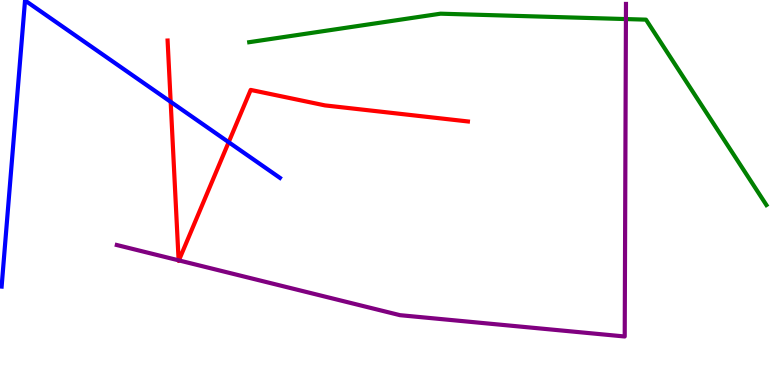[{'lines': ['blue', 'red'], 'intersections': [{'x': 2.2, 'y': 7.36}, {'x': 2.95, 'y': 6.31}]}, {'lines': ['green', 'red'], 'intersections': []}, {'lines': ['purple', 'red'], 'intersections': [{'x': 2.3, 'y': 3.24}, {'x': 2.31, 'y': 3.24}]}, {'lines': ['blue', 'green'], 'intersections': []}, {'lines': ['blue', 'purple'], 'intersections': []}, {'lines': ['green', 'purple'], 'intersections': [{'x': 8.08, 'y': 9.5}]}]